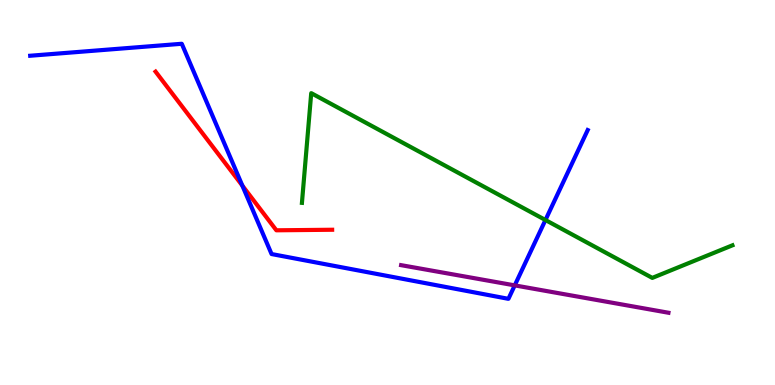[{'lines': ['blue', 'red'], 'intersections': [{'x': 3.13, 'y': 5.18}]}, {'lines': ['green', 'red'], 'intersections': []}, {'lines': ['purple', 'red'], 'intersections': []}, {'lines': ['blue', 'green'], 'intersections': [{'x': 7.04, 'y': 4.29}]}, {'lines': ['blue', 'purple'], 'intersections': [{'x': 6.64, 'y': 2.59}]}, {'lines': ['green', 'purple'], 'intersections': []}]